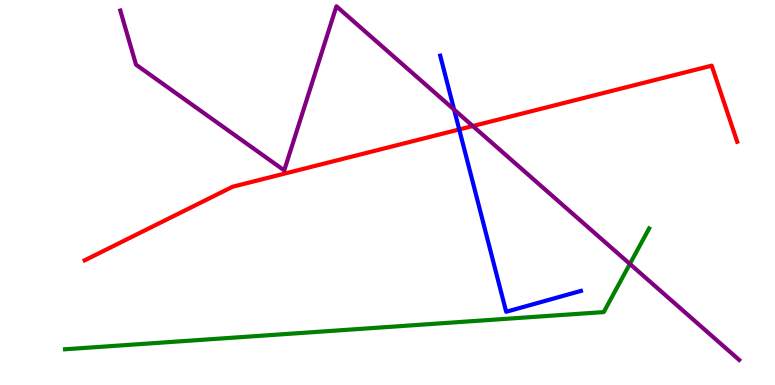[{'lines': ['blue', 'red'], 'intersections': [{'x': 5.93, 'y': 6.64}]}, {'lines': ['green', 'red'], 'intersections': []}, {'lines': ['purple', 'red'], 'intersections': [{'x': 6.1, 'y': 6.73}]}, {'lines': ['blue', 'green'], 'intersections': []}, {'lines': ['blue', 'purple'], 'intersections': [{'x': 5.86, 'y': 7.15}]}, {'lines': ['green', 'purple'], 'intersections': [{'x': 8.13, 'y': 3.14}]}]